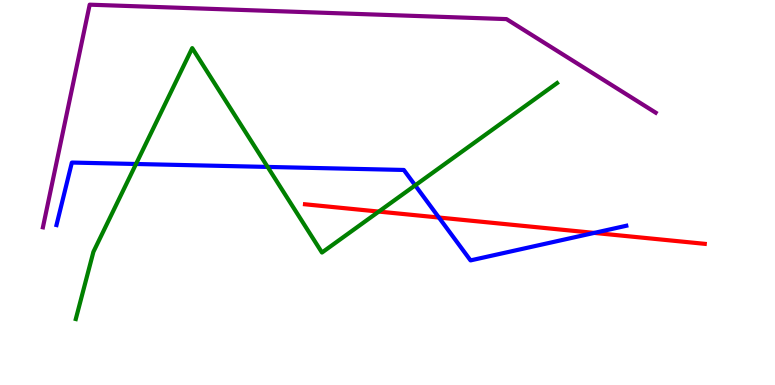[{'lines': ['blue', 'red'], 'intersections': [{'x': 5.66, 'y': 4.35}, {'x': 7.67, 'y': 3.95}]}, {'lines': ['green', 'red'], 'intersections': [{'x': 4.89, 'y': 4.5}]}, {'lines': ['purple', 'red'], 'intersections': []}, {'lines': ['blue', 'green'], 'intersections': [{'x': 1.76, 'y': 5.74}, {'x': 3.45, 'y': 5.66}, {'x': 5.36, 'y': 5.19}]}, {'lines': ['blue', 'purple'], 'intersections': []}, {'lines': ['green', 'purple'], 'intersections': []}]